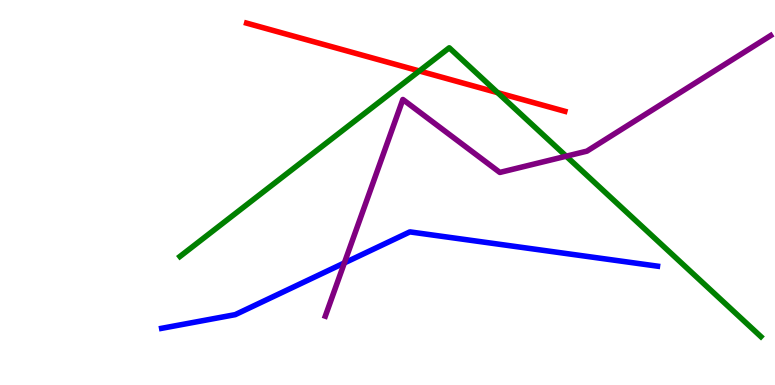[{'lines': ['blue', 'red'], 'intersections': []}, {'lines': ['green', 'red'], 'intersections': [{'x': 5.41, 'y': 8.16}, {'x': 6.42, 'y': 7.59}]}, {'lines': ['purple', 'red'], 'intersections': []}, {'lines': ['blue', 'green'], 'intersections': []}, {'lines': ['blue', 'purple'], 'intersections': [{'x': 4.44, 'y': 3.17}]}, {'lines': ['green', 'purple'], 'intersections': [{'x': 7.31, 'y': 5.94}]}]